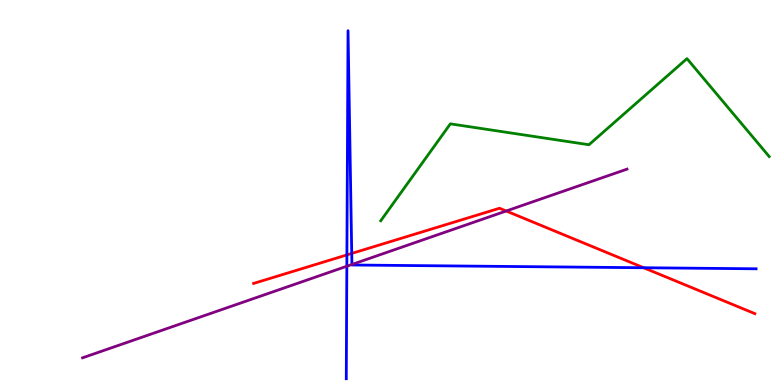[{'lines': ['blue', 'red'], 'intersections': [{'x': 4.48, 'y': 3.38}, {'x': 4.54, 'y': 3.42}, {'x': 8.31, 'y': 3.05}]}, {'lines': ['green', 'red'], 'intersections': []}, {'lines': ['purple', 'red'], 'intersections': [{'x': 6.53, 'y': 4.52}]}, {'lines': ['blue', 'green'], 'intersections': []}, {'lines': ['blue', 'purple'], 'intersections': [{'x': 4.48, 'y': 3.08}, {'x': 4.54, 'y': 3.13}]}, {'lines': ['green', 'purple'], 'intersections': []}]